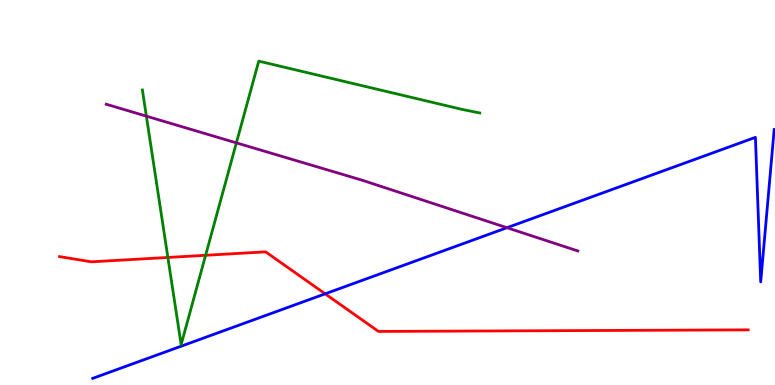[{'lines': ['blue', 'red'], 'intersections': [{'x': 4.2, 'y': 2.37}]}, {'lines': ['green', 'red'], 'intersections': [{'x': 2.17, 'y': 3.31}, {'x': 2.65, 'y': 3.37}]}, {'lines': ['purple', 'red'], 'intersections': []}, {'lines': ['blue', 'green'], 'intersections': []}, {'lines': ['blue', 'purple'], 'intersections': [{'x': 6.54, 'y': 4.09}]}, {'lines': ['green', 'purple'], 'intersections': [{'x': 1.89, 'y': 6.98}, {'x': 3.05, 'y': 6.29}]}]